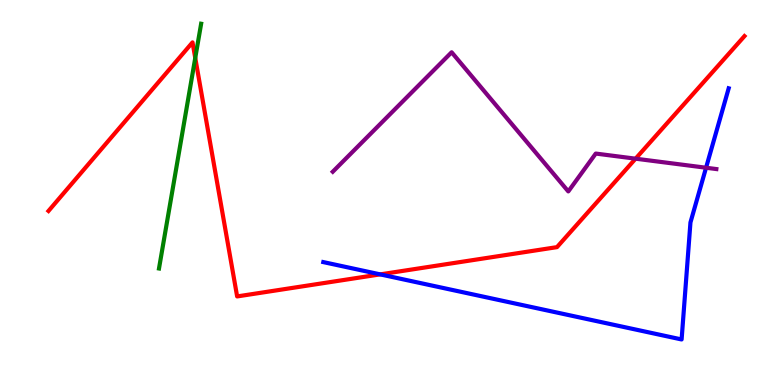[{'lines': ['blue', 'red'], 'intersections': [{'x': 4.91, 'y': 2.87}]}, {'lines': ['green', 'red'], 'intersections': [{'x': 2.52, 'y': 8.5}]}, {'lines': ['purple', 'red'], 'intersections': [{'x': 8.2, 'y': 5.88}]}, {'lines': ['blue', 'green'], 'intersections': []}, {'lines': ['blue', 'purple'], 'intersections': [{'x': 9.11, 'y': 5.64}]}, {'lines': ['green', 'purple'], 'intersections': []}]